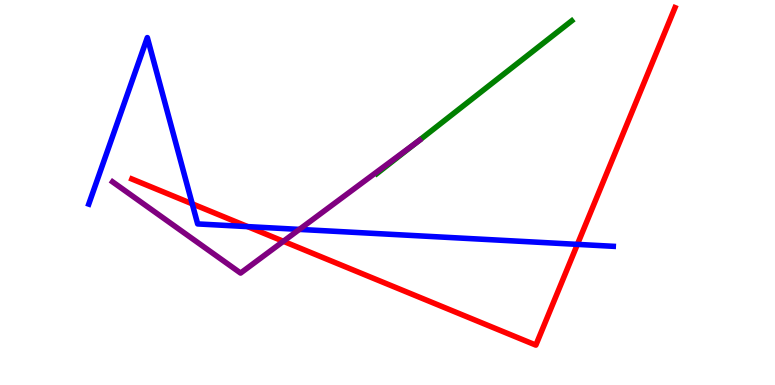[{'lines': ['blue', 'red'], 'intersections': [{'x': 2.48, 'y': 4.71}, {'x': 3.2, 'y': 4.11}, {'x': 7.45, 'y': 3.65}]}, {'lines': ['green', 'red'], 'intersections': []}, {'lines': ['purple', 'red'], 'intersections': [{'x': 3.66, 'y': 3.73}]}, {'lines': ['blue', 'green'], 'intersections': []}, {'lines': ['blue', 'purple'], 'intersections': [{'x': 3.86, 'y': 4.04}]}, {'lines': ['green', 'purple'], 'intersections': [{'x': 5.38, 'y': 6.31}]}]